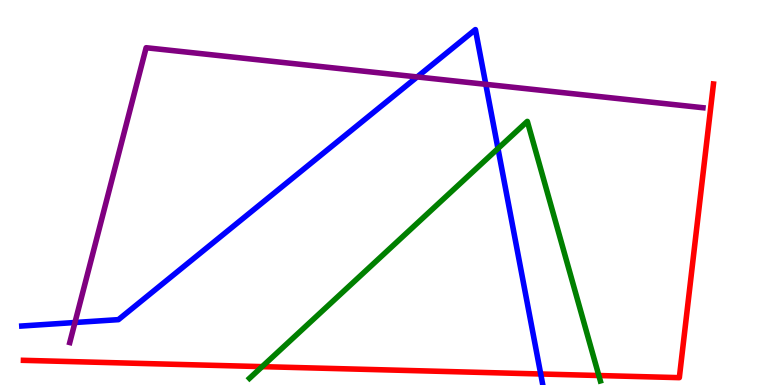[{'lines': ['blue', 'red'], 'intersections': [{'x': 6.98, 'y': 0.286}]}, {'lines': ['green', 'red'], 'intersections': [{'x': 3.38, 'y': 0.477}, {'x': 7.73, 'y': 0.246}]}, {'lines': ['purple', 'red'], 'intersections': []}, {'lines': ['blue', 'green'], 'intersections': [{'x': 6.43, 'y': 6.14}]}, {'lines': ['blue', 'purple'], 'intersections': [{'x': 0.967, 'y': 1.62}, {'x': 5.38, 'y': 8.0}, {'x': 6.27, 'y': 7.81}]}, {'lines': ['green', 'purple'], 'intersections': []}]